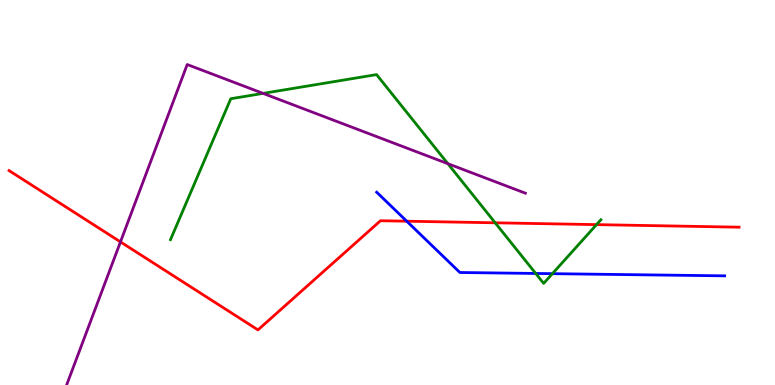[{'lines': ['blue', 'red'], 'intersections': [{'x': 5.25, 'y': 4.25}]}, {'lines': ['green', 'red'], 'intersections': [{'x': 6.39, 'y': 4.21}, {'x': 7.7, 'y': 4.17}]}, {'lines': ['purple', 'red'], 'intersections': [{'x': 1.55, 'y': 3.72}]}, {'lines': ['blue', 'green'], 'intersections': [{'x': 6.91, 'y': 2.9}, {'x': 7.13, 'y': 2.89}]}, {'lines': ['blue', 'purple'], 'intersections': []}, {'lines': ['green', 'purple'], 'intersections': [{'x': 3.39, 'y': 7.57}, {'x': 5.78, 'y': 5.75}]}]